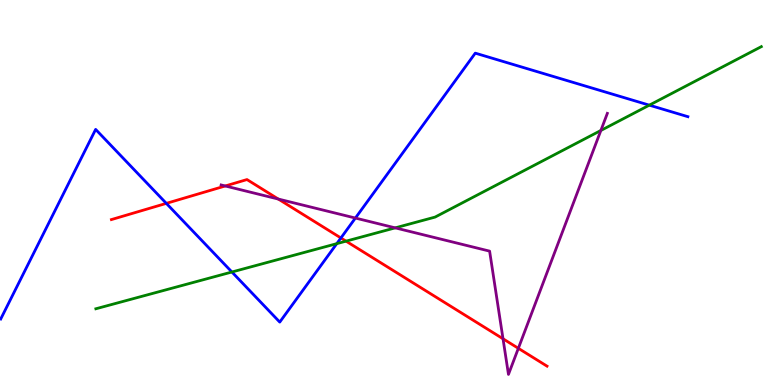[{'lines': ['blue', 'red'], 'intersections': [{'x': 2.15, 'y': 4.72}, {'x': 4.4, 'y': 3.82}]}, {'lines': ['green', 'red'], 'intersections': [{'x': 4.46, 'y': 3.74}]}, {'lines': ['purple', 'red'], 'intersections': [{'x': 2.91, 'y': 5.17}, {'x': 3.59, 'y': 4.83}, {'x': 6.49, 'y': 1.2}, {'x': 6.69, 'y': 0.953}]}, {'lines': ['blue', 'green'], 'intersections': [{'x': 2.99, 'y': 2.93}, {'x': 4.35, 'y': 3.67}, {'x': 8.38, 'y': 7.27}]}, {'lines': ['blue', 'purple'], 'intersections': [{'x': 4.59, 'y': 4.34}]}, {'lines': ['green', 'purple'], 'intersections': [{'x': 5.1, 'y': 4.08}, {'x': 7.75, 'y': 6.61}]}]